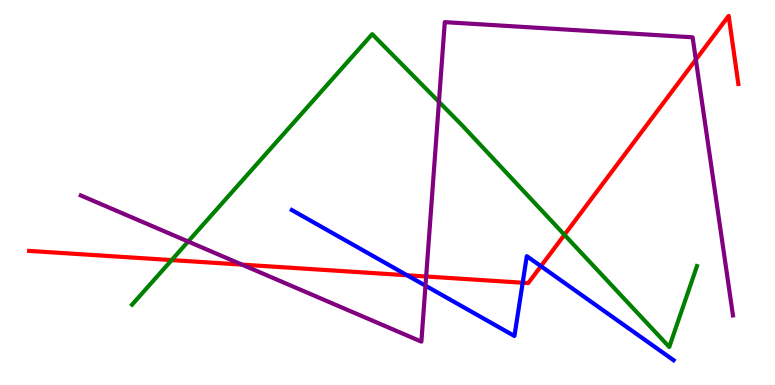[{'lines': ['blue', 'red'], 'intersections': [{'x': 5.25, 'y': 2.85}, {'x': 6.74, 'y': 2.66}, {'x': 6.98, 'y': 3.09}]}, {'lines': ['green', 'red'], 'intersections': [{'x': 2.21, 'y': 3.24}, {'x': 7.28, 'y': 3.9}]}, {'lines': ['purple', 'red'], 'intersections': [{'x': 3.12, 'y': 3.13}, {'x': 5.5, 'y': 2.82}, {'x': 8.98, 'y': 8.45}]}, {'lines': ['blue', 'green'], 'intersections': []}, {'lines': ['blue', 'purple'], 'intersections': [{'x': 5.49, 'y': 2.58}]}, {'lines': ['green', 'purple'], 'intersections': [{'x': 2.43, 'y': 3.73}, {'x': 5.66, 'y': 7.35}]}]